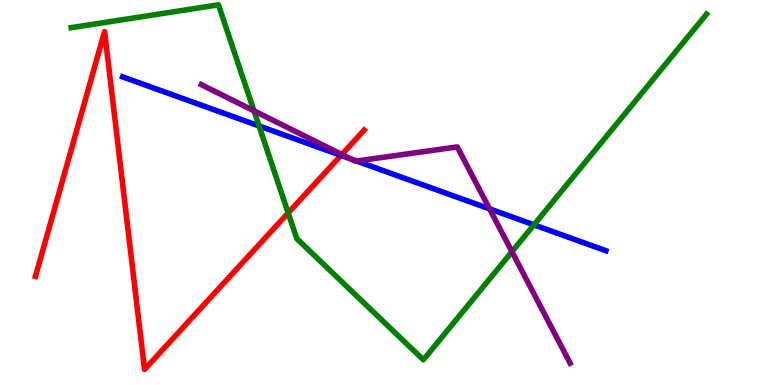[{'lines': ['blue', 'red'], 'intersections': [{'x': 4.4, 'y': 5.96}]}, {'lines': ['green', 'red'], 'intersections': [{'x': 3.72, 'y': 4.47}]}, {'lines': ['purple', 'red'], 'intersections': [{'x': 4.41, 'y': 5.99}]}, {'lines': ['blue', 'green'], 'intersections': [{'x': 3.34, 'y': 6.73}, {'x': 6.89, 'y': 4.16}]}, {'lines': ['blue', 'purple'], 'intersections': [{'x': 4.53, 'y': 5.87}, {'x': 4.6, 'y': 5.82}, {'x': 6.32, 'y': 4.57}]}, {'lines': ['green', 'purple'], 'intersections': [{'x': 3.28, 'y': 7.12}, {'x': 6.61, 'y': 3.46}]}]